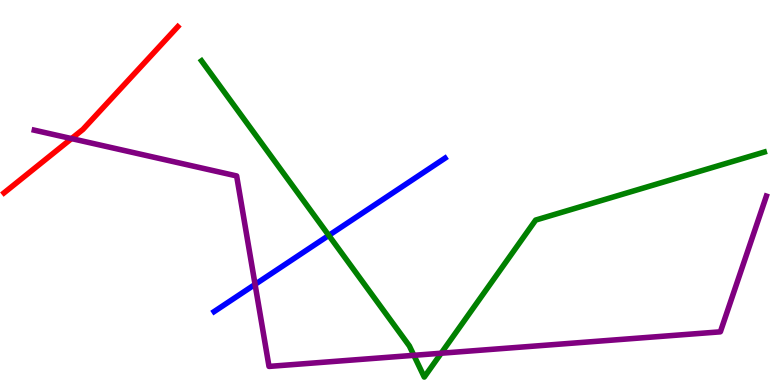[{'lines': ['blue', 'red'], 'intersections': []}, {'lines': ['green', 'red'], 'intersections': []}, {'lines': ['purple', 'red'], 'intersections': [{'x': 0.923, 'y': 6.4}]}, {'lines': ['blue', 'green'], 'intersections': [{'x': 4.24, 'y': 3.89}]}, {'lines': ['blue', 'purple'], 'intersections': [{'x': 3.29, 'y': 2.61}]}, {'lines': ['green', 'purple'], 'intersections': [{'x': 5.34, 'y': 0.771}, {'x': 5.69, 'y': 0.825}]}]